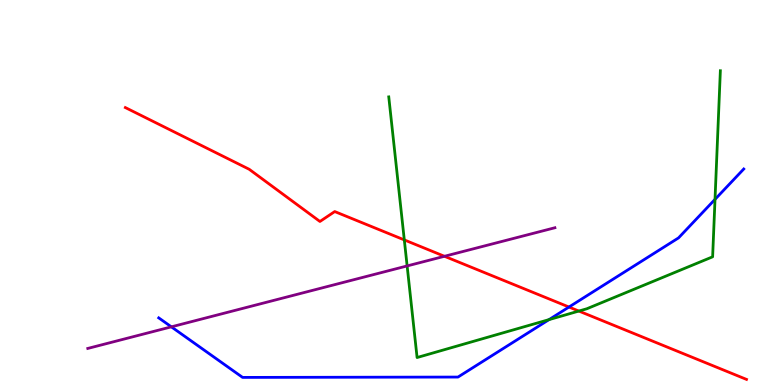[{'lines': ['blue', 'red'], 'intersections': [{'x': 7.34, 'y': 2.03}]}, {'lines': ['green', 'red'], 'intersections': [{'x': 5.22, 'y': 3.77}, {'x': 7.47, 'y': 1.92}]}, {'lines': ['purple', 'red'], 'intersections': [{'x': 5.74, 'y': 3.34}]}, {'lines': ['blue', 'green'], 'intersections': [{'x': 7.08, 'y': 1.7}, {'x': 9.23, 'y': 4.82}]}, {'lines': ['blue', 'purple'], 'intersections': [{'x': 2.21, 'y': 1.51}]}, {'lines': ['green', 'purple'], 'intersections': [{'x': 5.25, 'y': 3.09}]}]